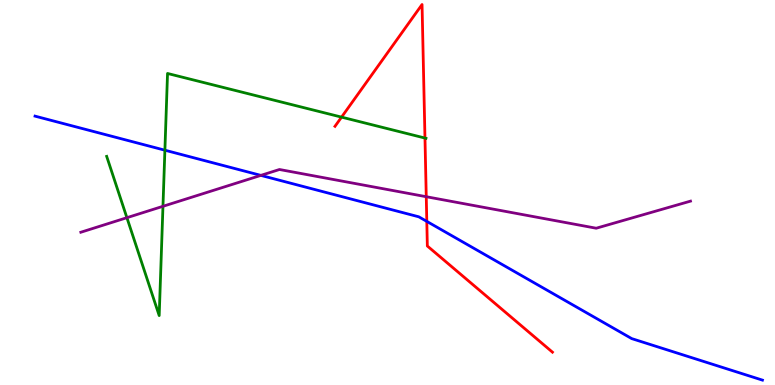[{'lines': ['blue', 'red'], 'intersections': [{'x': 5.51, 'y': 4.25}]}, {'lines': ['green', 'red'], 'intersections': [{'x': 4.41, 'y': 6.96}, {'x': 5.48, 'y': 6.41}]}, {'lines': ['purple', 'red'], 'intersections': [{'x': 5.5, 'y': 4.89}]}, {'lines': ['blue', 'green'], 'intersections': [{'x': 2.13, 'y': 6.1}]}, {'lines': ['blue', 'purple'], 'intersections': [{'x': 3.37, 'y': 5.44}]}, {'lines': ['green', 'purple'], 'intersections': [{'x': 1.64, 'y': 4.35}, {'x': 2.1, 'y': 4.64}]}]